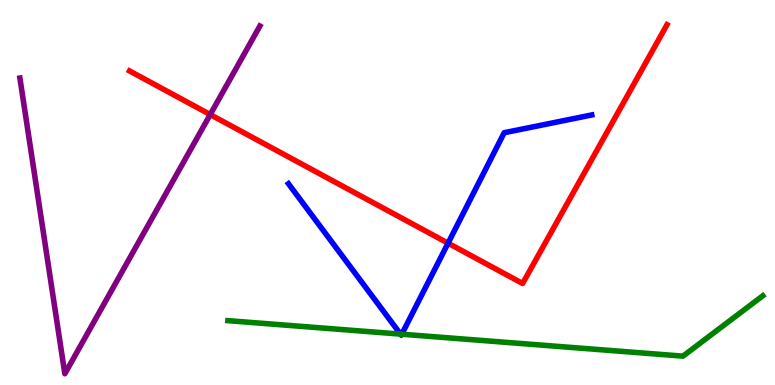[{'lines': ['blue', 'red'], 'intersections': [{'x': 5.78, 'y': 3.68}]}, {'lines': ['green', 'red'], 'intersections': []}, {'lines': ['purple', 'red'], 'intersections': [{'x': 2.71, 'y': 7.02}]}, {'lines': ['blue', 'green'], 'intersections': [{'x': 5.17, 'y': 1.32}, {'x': 5.18, 'y': 1.32}]}, {'lines': ['blue', 'purple'], 'intersections': []}, {'lines': ['green', 'purple'], 'intersections': []}]